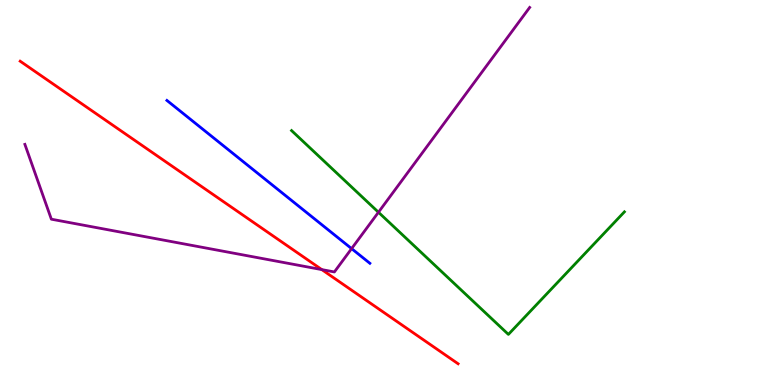[{'lines': ['blue', 'red'], 'intersections': []}, {'lines': ['green', 'red'], 'intersections': []}, {'lines': ['purple', 'red'], 'intersections': [{'x': 4.15, 'y': 3.0}]}, {'lines': ['blue', 'green'], 'intersections': []}, {'lines': ['blue', 'purple'], 'intersections': [{'x': 4.54, 'y': 3.54}]}, {'lines': ['green', 'purple'], 'intersections': [{'x': 4.88, 'y': 4.49}]}]